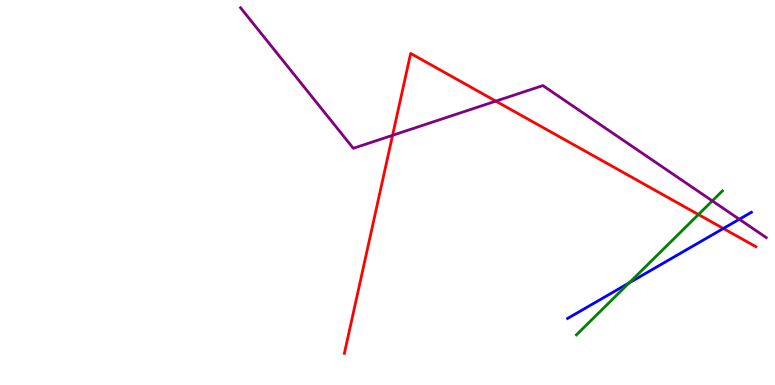[{'lines': ['blue', 'red'], 'intersections': [{'x': 9.33, 'y': 4.07}]}, {'lines': ['green', 'red'], 'intersections': [{'x': 9.01, 'y': 4.43}]}, {'lines': ['purple', 'red'], 'intersections': [{'x': 5.07, 'y': 6.49}, {'x': 6.4, 'y': 7.37}]}, {'lines': ['blue', 'green'], 'intersections': [{'x': 8.12, 'y': 2.65}]}, {'lines': ['blue', 'purple'], 'intersections': [{'x': 9.54, 'y': 4.3}]}, {'lines': ['green', 'purple'], 'intersections': [{'x': 9.19, 'y': 4.78}]}]